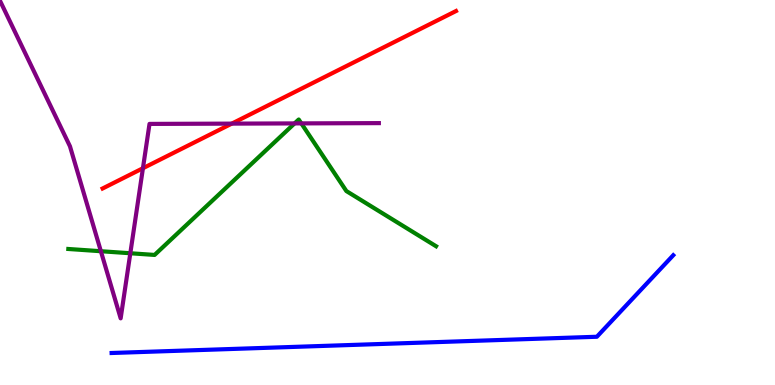[{'lines': ['blue', 'red'], 'intersections': []}, {'lines': ['green', 'red'], 'intersections': []}, {'lines': ['purple', 'red'], 'intersections': [{'x': 1.84, 'y': 5.63}, {'x': 2.99, 'y': 6.79}]}, {'lines': ['blue', 'green'], 'intersections': []}, {'lines': ['blue', 'purple'], 'intersections': []}, {'lines': ['green', 'purple'], 'intersections': [{'x': 1.3, 'y': 3.47}, {'x': 1.68, 'y': 3.42}, {'x': 3.8, 'y': 6.79}, {'x': 3.89, 'y': 6.8}]}]